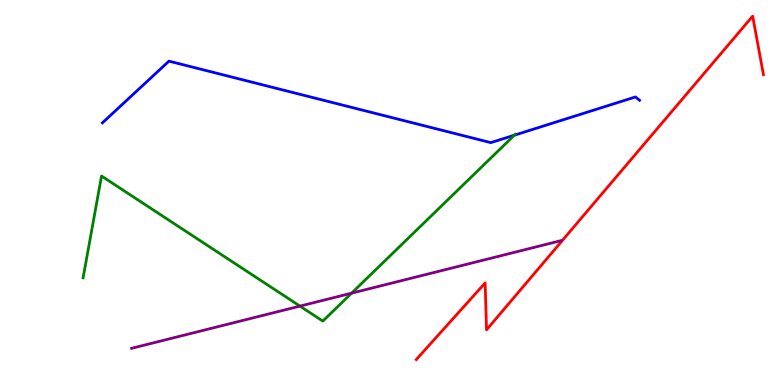[{'lines': ['blue', 'red'], 'intersections': []}, {'lines': ['green', 'red'], 'intersections': []}, {'lines': ['purple', 'red'], 'intersections': []}, {'lines': ['blue', 'green'], 'intersections': [{'x': 6.64, 'y': 6.49}]}, {'lines': ['blue', 'purple'], 'intersections': []}, {'lines': ['green', 'purple'], 'intersections': [{'x': 3.87, 'y': 2.05}, {'x': 4.54, 'y': 2.39}]}]